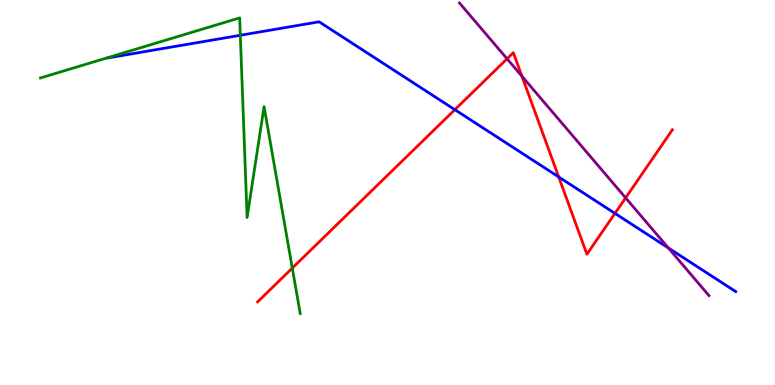[{'lines': ['blue', 'red'], 'intersections': [{'x': 5.87, 'y': 7.15}, {'x': 7.21, 'y': 5.4}, {'x': 7.94, 'y': 4.46}]}, {'lines': ['green', 'red'], 'intersections': [{'x': 3.77, 'y': 3.04}]}, {'lines': ['purple', 'red'], 'intersections': [{'x': 6.54, 'y': 8.47}, {'x': 6.73, 'y': 8.02}, {'x': 8.07, 'y': 4.86}]}, {'lines': ['blue', 'green'], 'intersections': [{'x': 3.1, 'y': 9.08}]}, {'lines': ['blue', 'purple'], 'intersections': [{'x': 8.62, 'y': 3.56}]}, {'lines': ['green', 'purple'], 'intersections': []}]